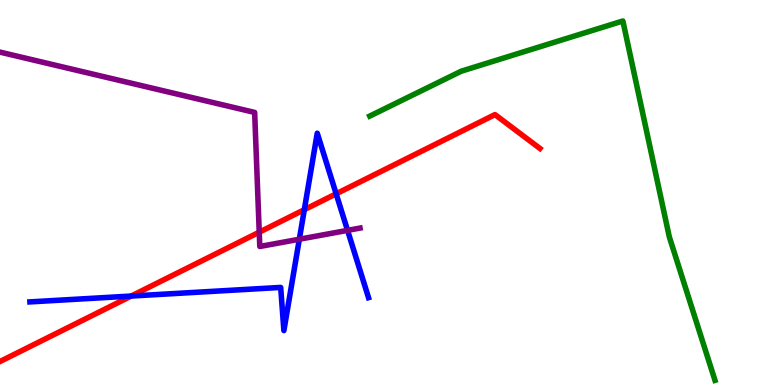[{'lines': ['blue', 'red'], 'intersections': [{'x': 1.69, 'y': 2.31}, {'x': 3.93, 'y': 4.55}, {'x': 4.34, 'y': 4.97}]}, {'lines': ['green', 'red'], 'intersections': []}, {'lines': ['purple', 'red'], 'intersections': [{'x': 3.35, 'y': 3.97}]}, {'lines': ['blue', 'green'], 'intersections': []}, {'lines': ['blue', 'purple'], 'intersections': [{'x': 3.86, 'y': 3.79}, {'x': 4.48, 'y': 4.02}]}, {'lines': ['green', 'purple'], 'intersections': []}]